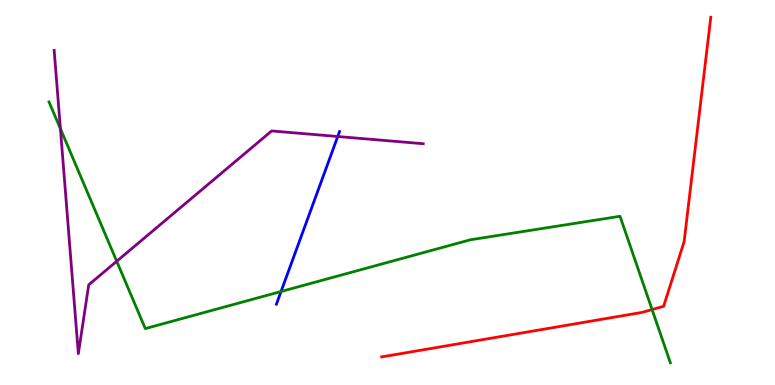[{'lines': ['blue', 'red'], 'intersections': []}, {'lines': ['green', 'red'], 'intersections': [{'x': 8.41, 'y': 1.96}]}, {'lines': ['purple', 'red'], 'intersections': []}, {'lines': ['blue', 'green'], 'intersections': [{'x': 3.63, 'y': 2.43}]}, {'lines': ['blue', 'purple'], 'intersections': [{'x': 4.36, 'y': 6.45}]}, {'lines': ['green', 'purple'], 'intersections': [{'x': 0.78, 'y': 6.66}, {'x': 1.51, 'y': 3.21}]}]